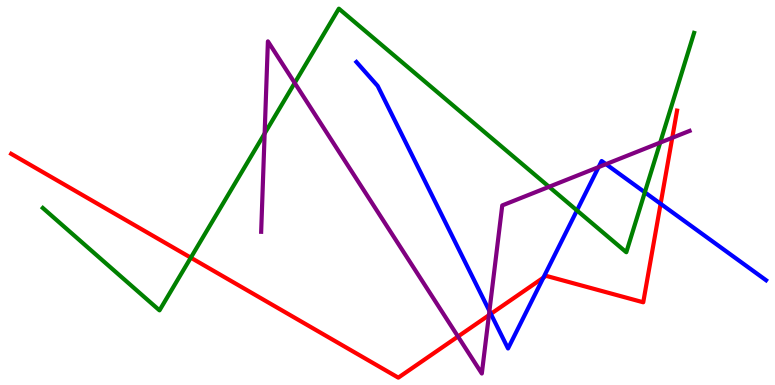[{'lines': ['blue', 'red'], 'intersections': [{'x': 6.33, 'y': 1.85}, {'x': 7.01, 'y': 2.79}, {'x': 8.52, 'y': 4.71}]}, {'lines': ['green', 'red'], 'intersections': [{'x': 2.46, 'y': 3.31}]}, {'lines': ['purple', 'red'], 'intersections': [{'x': 5.91, 'y': 1.26}, {'x': 6.31, 'y': 1.81}, {'x': 8.67, 'y': 6.42}]}, {'lines': ['blue', 'green'], 'intersections': [{'x': 7.44, 'y': 4.53}, {'x': 8.32, 'y': 5.0}]}, {'lines': ['blue', 'purple'], 'intersections': [{'x': 6.32, 'y': 1.92}, {'x': 7.72, 'y': 5.66}, {'x': 7.82, 'y': 5.74}]}, {'lines': ['green', 'purple'], 'intersections': [{'x': 3.41, 'y': 6.53}, {'x': 3.8, 'y': 7.85}, {'x': 7.08, 'y': 5.15}, {'x': 8.52, 'y': 6.3}]}]